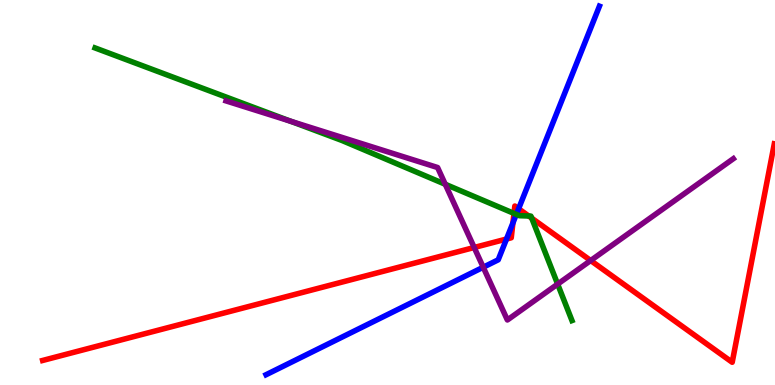[{'lines': ['blue', 'red'], 'intersections': [{'x': 6.54, 'y': 3.79}, {'x': 6.62, 'y': 4.21}, {'x': 6.69, 'y': 4.58}]}, {'lines': ['green', 'red'], 'intersections': [{'x': 6.63, 'y': 4.46}, {'x': 6.82, 'y': 4.39}, {'x': 6.86, 'y': 4.33}]}, {'lines': ['purple', 'red'], 'intersections': [{'x': 6.12, 'y': 3.57}, {'x': 7.62, 'y': 3.23}]}, {'lines': ['blue', 'green'], 'intersections': [{'x': 6.66, 'y': 4.43}]}, {'lines': ['blue', 'purple'], 'intersections': [{'x': 6.24, 'y': 3.06}]}, {'lines': ['green', 'purple'], 'intersections': [{'x': 3.75, 'y': 6.85}, {'x': 5.75, 'y': 5.21}, {'x': 7.2, 'y': 2.62}]}]